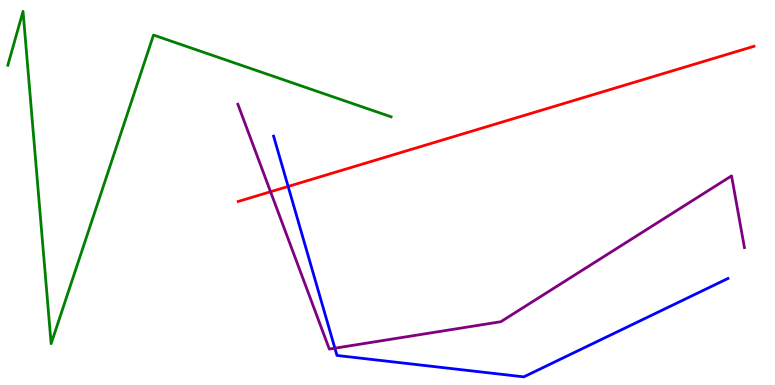[{'lines': ['blue', 'red'], 'intersections': [{'x': 3.72, 'y': 5.16}]}, {'lines': ['green', 'red'], 'intersections': []}, {'lines': ['purple', 'red'], 'intersections': [{'x': 3.49, 'y': 5.02}]}, {'lines': ['blue', 'green'], 'intersections': []}, {'lines': ['blue', 'purple'], 'intersections': [{'x': 4.32, 'y': 0.956}]}, {'lines': ['green', 'purple'], 'intersections': []}]